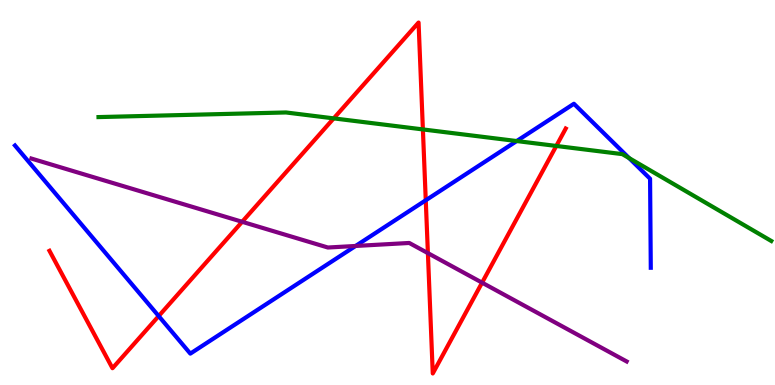[{'lines': ['blue', 'red'], 'intersections': [{'x': 2.05, 'y': 1.79}, {'x': 5.49, 'y': 4.8}]}, {'lines': ['green', 'red'], 'intersections': [{'x': 4.31, 'y': 6.93}, {'x': 5.46, 'y': 6.64}, {'x': 7.18, 'y': 6.21}]}, {'lines': ['purple', 'red'], 'intersections': [{'x': 3.12, 'y': 4.24}, {'x': 5.52, 'y': 3.43}, {'x': 6.22, 'y': 2.66}]}, {'lines': ['blue', 'green'], 'intersections': [{'x': 6.67, 'y': 6.34}, {'x': 8.12, 'y': 5.89}]}, {'lines': ['blue', 'purple'], 'intersections': [{'x': 4.59, 'y': 3.61}]}, {'lines': ['green', 'purple'], 'intersections': []}]